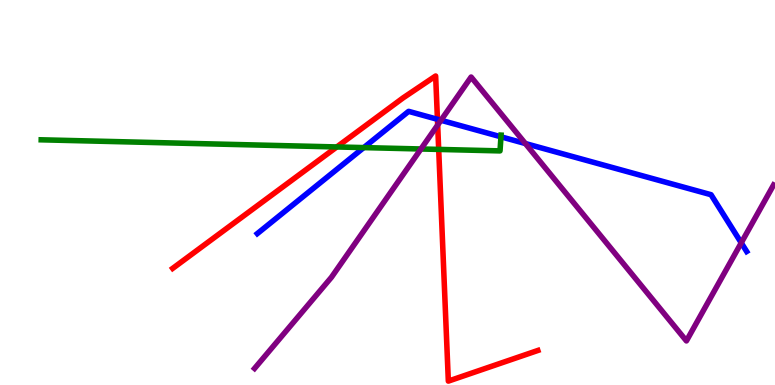[{'lines': ['blue', 'red'], 'intersections': [{'x': 5.64, 'y': 6.9}]}, {'lines': ['green', 'red'], 'intersections': [{'x': 4.35, 'y': 6.18}, {'x': 5.66, 'y': 6.12}]}, {'lines': ['purple', 'red'], 'intersections': [{'x': 5.65, 'y': 6.75}]}, {'lines': ['blue', 'green'], 'intersections': [{'x': 4.69, 'y': 6.17}, {'x': 6.46, 'y': 6.45}]}, {'lines': ['blue', 'purple'], 'intersections': [{'x': 5.69, 'y': 6.88}, {'x': 6.78, 'y': 6.27}, {'x': 9.56, 'y': 3.69}]}, {'lines': ['green', 'purple'], 'intersections': [{'x': 5.43, 'y': 6.13}]}]